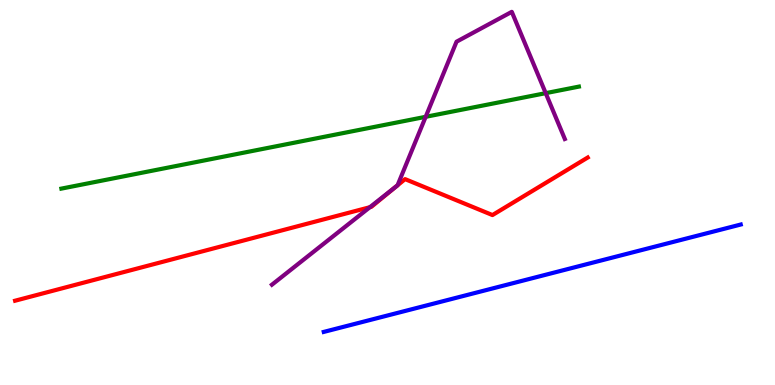[{'lines': ['blue', 'red'], 'intersections': []}, {'lines': ['green', 'red'], 'intersections': []}, {'lines': ['purple', 'red'], 'intersections': [{'x': 4.77, 'y': 4.62}, {'x': 5.12, 'y': 5.17}, {'x': 5.13, 'y': 5.19}]}, {'lines': ['blue', 'green'], 'intersections': []}, {'lines': ['blue', 'purple'], 'intersections': []}, {'lines': ['green', 'purple'], 'intersections': [{'x': 5.49, 'y': 6.97}, {'x': 7.04, 'y': 7.58}]}]